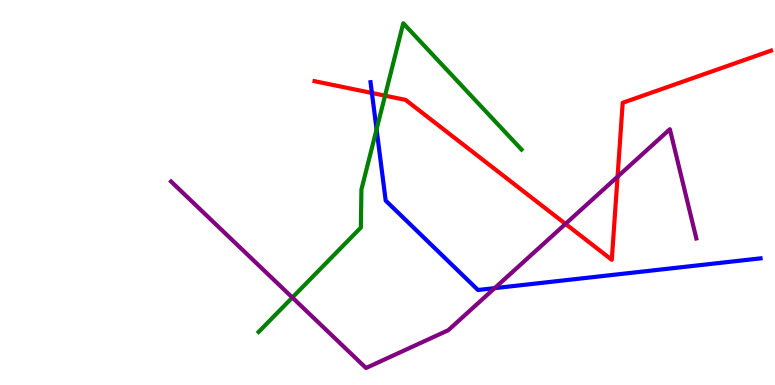[{'lines': ['blue', 'red'], 'intersections': [{'x': 4.8, 'y': 7.59}]}, {'lines': ['green', 'red'], 'intersections': [{'x': 4.97, 'y': 7.52}]}, {'lines': ['purple', 'red'], 'intersections': [{'x': 7.3, 'y': 4.18}, {'x': 7.97, 'y': 5.41}]}, {'lines': ['blue', 'green'], 'intersections': [{'x': 4.86, 'y': 6.64}]}, {'lines': ['blue', 'purple'], 'intersections': [{'x': 6.38, 'y': 2.52}]}, {'lines': ['green', 'purple'], 'intersections': [{'x': 3.77, 'y': 2.27}]}]